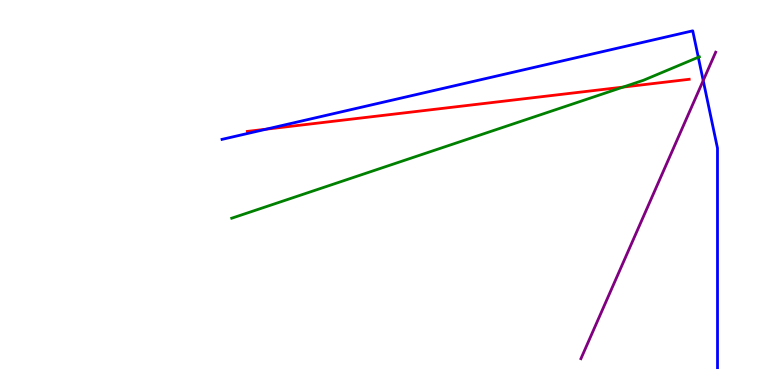[{'lines': ['blue', 'red'], 'intersections': [{'x': 3.44, 'y': 6.64}]}, {'lines': ['green', 'red'], 'intersections': [{'x': 8.04, 'y': 7.74}]}, {'lines': ['purple', 'red'], 'intersections': []}, {'lines': ['blue', 'green'], 'intersections': [{'x': 9.01, 'y': 8.51}]}, {'lines': ['blue', 'purple'], 'intersections': [{'x': 9.07, 'y': 7.91}]}, {'lines': ['green', 'purple'], 'intersections': []}]